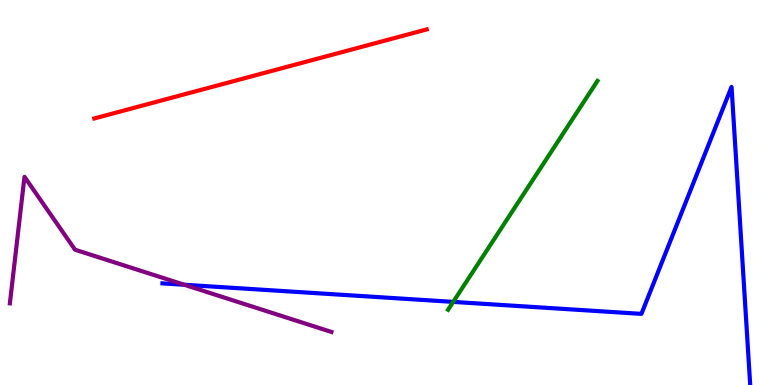[{'lines': ['blue', 'red'], 'intersections': []}, {'lines': ['green', 'red'], 'intersections': []}, {'lines': ['purple', 'red'], 'intersections': []}, {'lines': ['blue', 'green'], 'intersections': [{'x': 5.85, 'y': 2.16}]}, {'lines': ['blue', 'purple'], 'intersections': [{'x': 2.38, 'y': 2.6}]}, {'lines': ['green', 'purple'], 'intersections': []}]